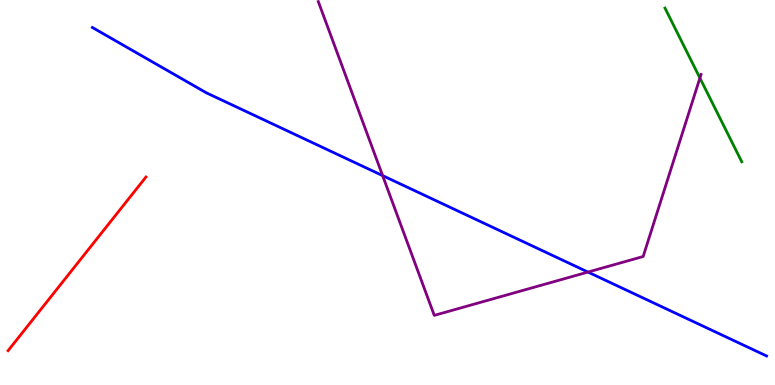[{'lines': ['blue', 'red'], 'intersections': []}, {'lines': ['green', 'red'], 'intersections': []}, {'lines': ['purple', 'red'], 'intersections': []}, {'lines': ['blue', 'green'], 'intersections': []}, {'lines': ['blue', 'purple'], 'intersections': [{'x': 4.94, 'y': 5.44}, {'x': 7.59, 'y': 2.93}]}, {'lines': ['green', 'purple'], 'intersections': [{'x': 9.03, 'y': 7.97}]}]